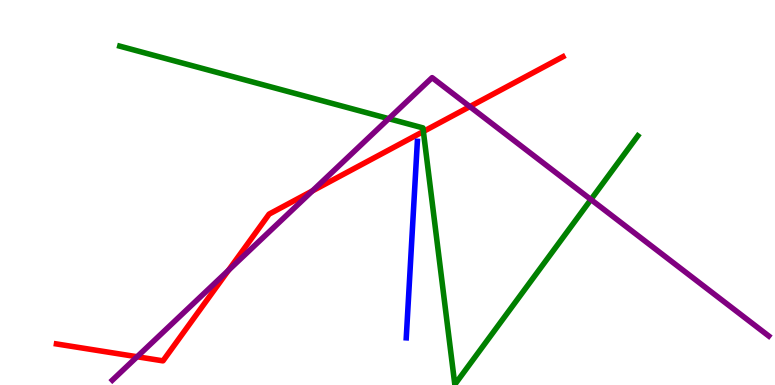[{'lines': ['blue', 'red'], 'intersections': []}, {'lines': ['green', 'red'], 'intersections': [{'x': 5.46, 'y': 6.58}]}, {'lines': ['purple', 'red'], 'intersections': [{'x': 1.77, 'y': 0.734}, {'x': 2.95, 'y': 2.98}, {'x': 4.03, 'y': 5.04}, {'x': 6.06, 'y': 7.23}]}, {'lines': ['blue', 'green'], 'intersections': []}, {'lines': ['blue', 'purple'], 'intersections': []}, {'lines': ['green', 'purple'], 'intersections': [{'x': 5.02, 'y': 6.92}, {'x': 7.62, 'y': 4.82}]}]